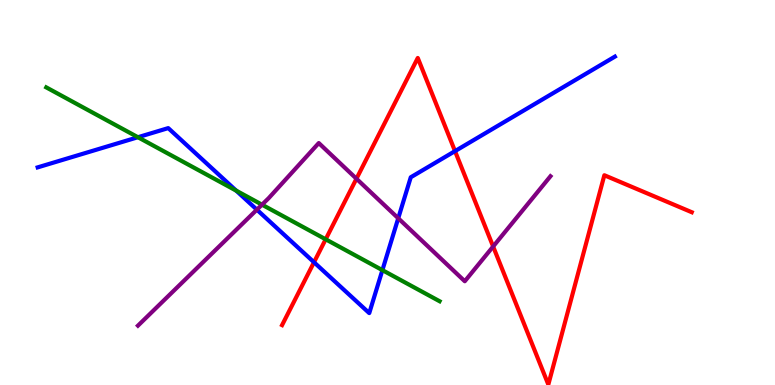[{'lines': ['blue', 'red'], 'intersections': [{'x': 4.05, 'y': 3.19}, {'x': 5.87, 'y': 6.07}]}, {'lines': ['green', 'red'], 'intersections': [{'x': 4.2, 'y': 3.78}]}, {'lines': ['purple', 'red'], 'intersections': [{'x': 4.6, 'y': 5.36}, {'x': 6.36, 'y': 3.6}]}, {'lines': ['blue', 'green'], 'intersections': [{'x': 1.78, 'y': 6.44}, {'x': 3.05, 'y': 5.05}, {'x': 4.93, 'y': 2.98}]}, {'lines': ['blue', 'purple'], 'intersections': [{'x': 3.31, 'y': 4.55}, {'x': 5.14, 'y': 4.33}]}, {'lines': ['green', 'purple'], 'intersections': [{'x': 3.38, 'y': 4.68}]}]